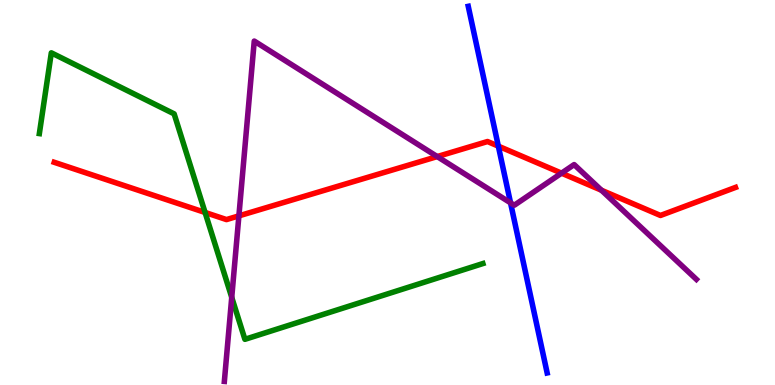[{'lines': ['blue', 'red'], 'intersections': [{'x': 6.43, 'y': 6.2}]}, {'lines': ['green', 'red'], 'intersections': [{'x': 2.65, 'y': 4.48}]}, {'lines': ['purple', 'red'], 'intersections': [{'x': 3.08, 'y': 4.39}, {'x': 5.64, 'y': 5.93}, {'x': 7.25, 'y': 5.5}, {'x': 7.76, 'y': 5.06}]}, {'lines': ['blue', 'green'], 'intersections': []}, {'lines': ['blue', 'purple'], 'intersections': [{'x': 6.59, 'y': 4.73}]}, {'lines': ['green', 'purple'], 'intersections': [{'x': 2.99, 'y': 2.28}]}]